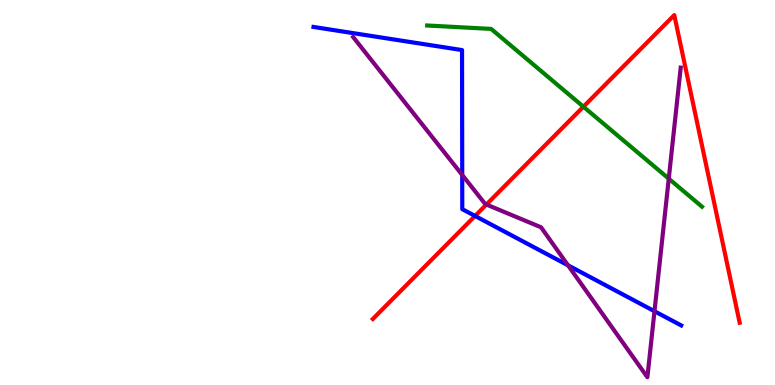[{'lines': ['blue', 'red'], 'intersections': [{'x': 6.13, 'y': 4.39}]}, {'lines': ['green', 'red'], 'intersections': [{'x': 7.53, 'y': 7.23}]}, {'lines': ['purple', 'red'], 'intersections': [{'x': 6.28, 'y': 4.69}]}, {'lines': ['blue', 'green'], 'intersections': []}, {'lines': ['blue', 'purple'], 'intersections': [{'x': 5.96, 'y': 5.46}, {'x': 7.33, 'y': 3.11}, {'x': 8.44, 'y': 1.92}]}, {'lines': ['green', 'purple'], 'intersections': [{'x': 8.63, 'y': 5.36}]}]